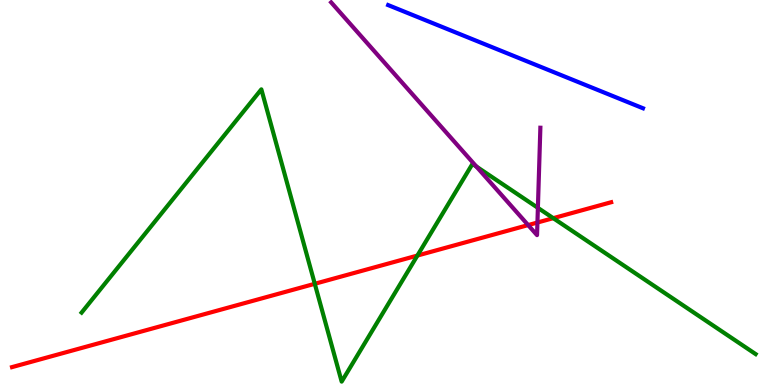[{'lines': ['blue', 'red'], 'intersections': []}, {'lines': ['green', 'red'], 'intersections': [{'x': 4.06, 'y': 2.63}, {'x': 5.39, 'y': 3.36}, {'x': 7.14, 'y': 4.33}]}, {'lines': ['purple', 'red'], 'intersections': [{'x': 6.81, 'y': 4.15}, {'x': 6.93, 'y': 4.22}]}, {'lines': ['blue', 'green'], 'intersections': []}, {'lines': ['blue', 'purple'], 'intersections': []}, {'lines': ['green', 'purple'], 'intersections': [{'x': 6.15, 'y': 5.67}, {'x': 6.94, 'y': 4.6}]}]